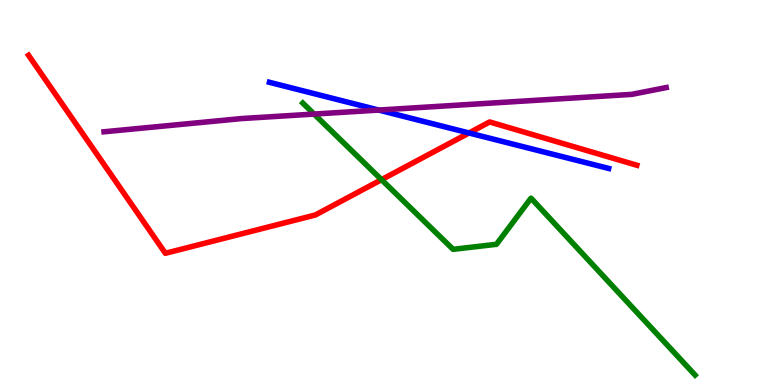[{'lines': ['blue', 'red'], 'intersections': [{'x': 6.05, 'y': 6.55}]}, {'lines': ['green', 'red'], 'intersections': [{'x': 4.92, 'y': 5.33}]}, {'lines': ['purple', 'red'], 'intersections': []}, {'lines': ['blue', 'green'], 'intersections': []}, {'lines': ['blue', 'purple'], 'intersections': [{'x': 4.89, 'y': 7.14}]}, {'lines': ['green', 'purple'], 'intersections': [{'x': 4.05, 'y': 7.04}]}]